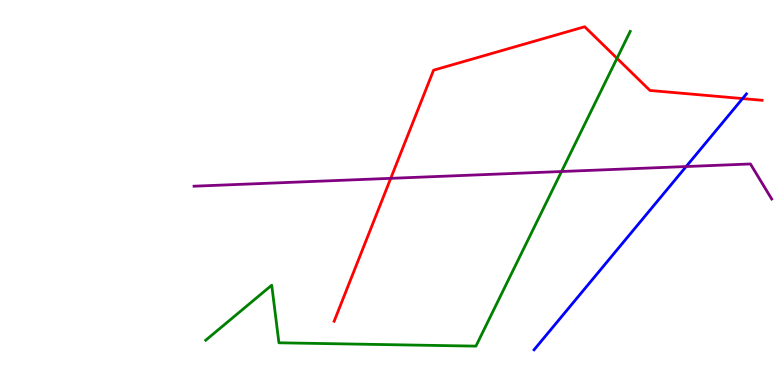[{'lines': ['blue', 'red'], 'intersections': [{'x': 9.58, 'y': 7.44}]}, {'lines': ['green', 'red'], 'intersections': [{'x': 7.96, 'y': 8.49}]}, {'lines': ['purple', 'red'], 'intersections': [{'x': 5.04, 'y': 5.37}]}, {'lines': ['blue', 'green'], 'intersections': []}, {'lines': ['blue', 'purple'], 'intersections': [{'x': 8.85, 'y': 5.67}]}, {'lines': ['green', 'purple'], 'intersections': [{'x': 7.25, 'y': 5.55}]}]